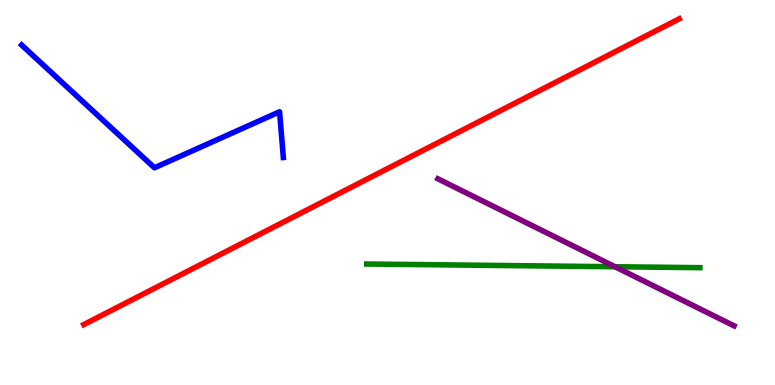[{'lines': ['blue', 'red'], 'intersections': []}, {'lines': ['green', 'red'], 'intersections': []}, {'lines': ['purple', 'red'], 'intersections': []}, {'lines': ['blue', 'green'], 'intersections': []}, {'lines': ['blue', 'purple'], 'intersections': []}, {'lines': ['green', 'purple'], 'intersections': [{'x': 7.94, 'y': 3.07}]}]